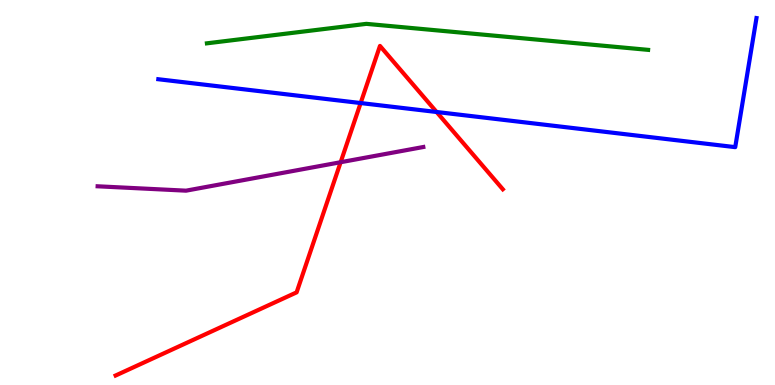[{'lines': ['blue', 'red'], 'intersections': [{'x': 4.65, 'y': 7.32}, {'x': 5.63, 'y': 7.09}]}, {'lines': ['green', 'red'], 'intersections': []}, {'lines': ['purple', 'red'], 'intersections': [{'x': 4.4, 'y': 5.79}]}, {'lines': ['blue', 'green'], 'intersections': []}, {'lines': ['blue', 'purple'], 'intersections': []}, {'lines': ['green', 'purple'], 'intersections': []}]